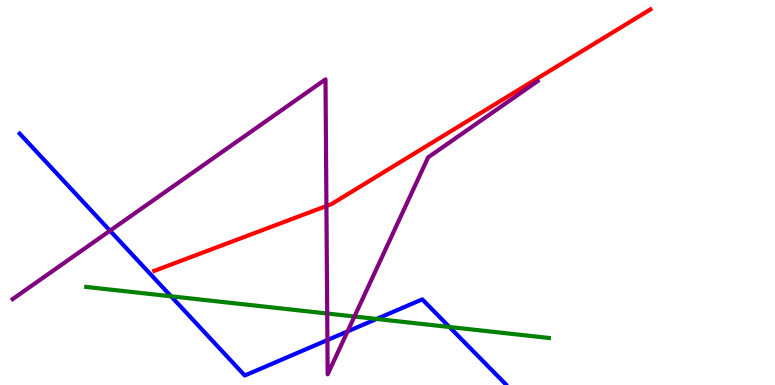[{'lines': ['blue', 'red'], 'intersections': []}, {'lines': ['green', 'red'], 'intersections': []}, {'lines': ['purple', 'red'], 'intersections': [{'x': 4.21, 'y': 4.65}]}, {'lines': ['blue', 'green'], 'intersections': [{'x': 2.21, 'y': 2.3}, {'x': 4.86, 'y': 1.72}, {'x': 5.8, 'y': 1.51}]}, {'lines': ['blue', 'purple'], 'intersections': [{'x': 1.42, 'y': 4.01}, {'x': 4.22, 'y': 1.17}, {'x': 4.48, 'y': 1.39}]}, {'lines': ['green', 'purple'], 'intersections': [{'x': 4.22, 'y': 1.86}, {'x': 4.57, 'y': 1.78}]}]